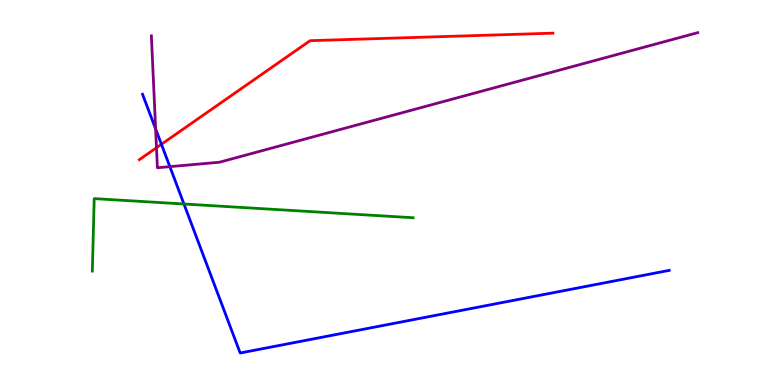[{'lines': ['blue', 'red'], 'intersections': [{'x': 2.08, 'y': 6.25}]}, {'lines': ['green', 'red'], 'intersections': []}, {'lines': ['purple', 'red'], 'intersections': [{'x': 2.02, 'y': 6.16}]}, {'lines': ['blue', 'green'], 'intersections': [{'x': 2.37, 'y': 4.7}]}, {'lines': ['blue', 'purple'], 'intersections': [{'x': 2.01, 'y': 6.65}, {'x': 2.19, 'y': 5.67}]}, {'lines': ['green', 'purple'], 'intersections': []}]